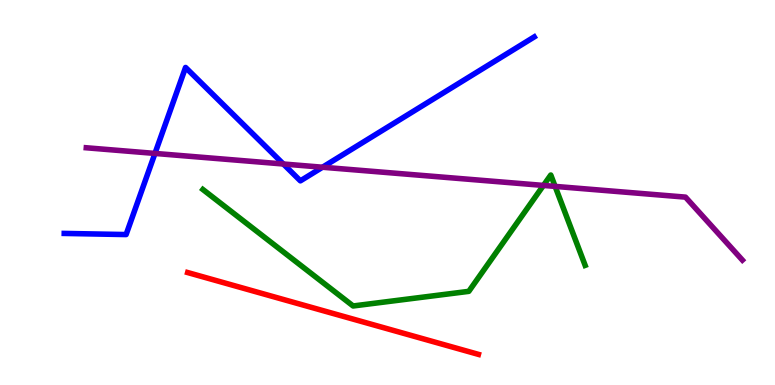[{'lines': ['blue', 'red'], 'intersections': []}, {'lines': ['green', 'red'], 'intersections': []}, {'lines': ['purple', 'red'], 'intersections': []}, {'lines': ['blue', 'green'], 'intersections': []}, {'lines': ['blue', 'purple'], 'intersections': [{'x': 2.0, 'y': 6.01}, {'x': 3.66, 'y': 5.74}, {'x': 4.16, 'y': 5.66}]}, {'lines': ['green', 'purple'], 'intersections': [{'x': 7.01, 'y': 5.18}, {'x': 7.16, 'y': 5.16}]}]